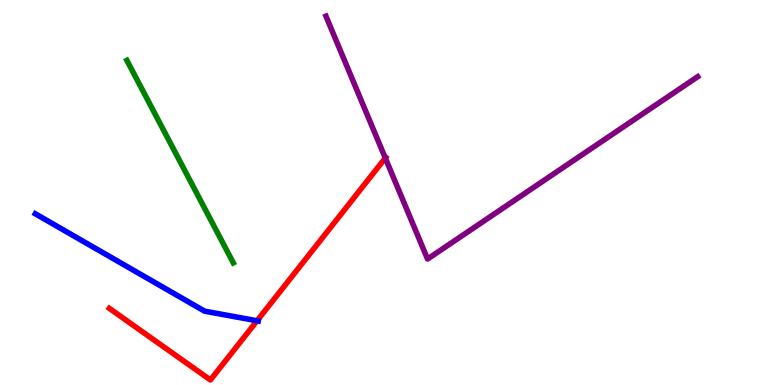[{'lines': ['blue', 'red'], 'intersections': [{'x': 3.32, 'y': 1.67}]}, {'lines': ['green', 'red'], 'intersections': []}, {'lines': ['purple', 'red'], 'intersections': [{'x': 4.97, 'y': 5.9}]}, {'lines': ['blue', 'green'], 'intersections': []}, {'lines': ['blue', 'purple'], 'intersections': []}, {'lines': ['green', 'purple'], 'intersections': []}]